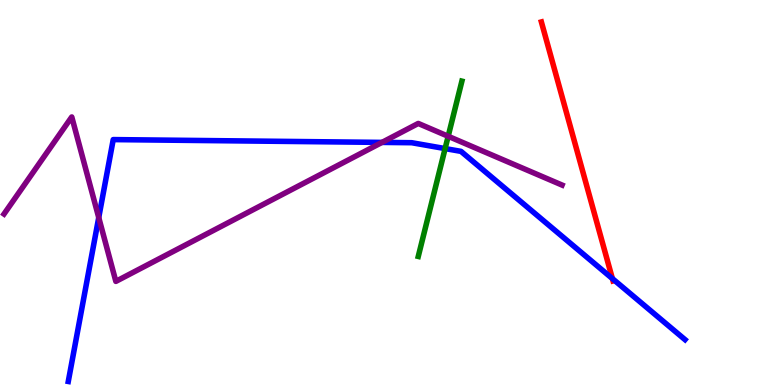[{'lines': ['blue', 'red'], 'intersections': [{'x': 7.9, 'y': 2.76}]}, {'lines': ['green', 'red'], 'intersections': []}, {'lines': ['purple', 'red'], 'intersections': []}, {'lines': ['blue', 'green'], 'intersections': [{'x': 5.74, 'y': 6.14}]}, {'lines': ['blue', 'purple'], 'intersections': [{'x': 1.27, 'y': 4.35}, {'x': 4.93, 'y': 6.3}]}, {'lines': ['green', 'purple'], 'intersections': [{'x': 5.78, 'y': 6.46}]}]